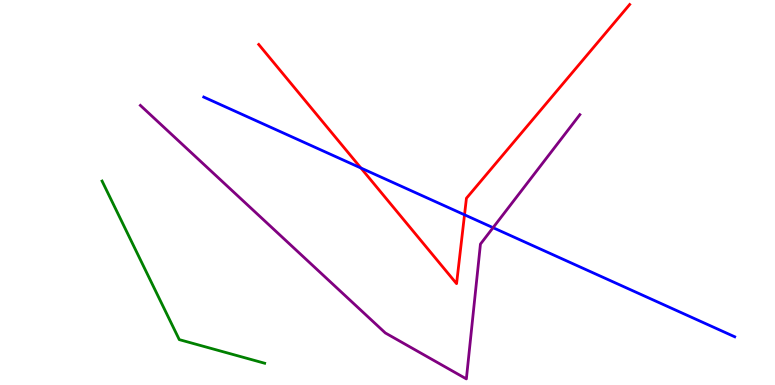[{'lines': ['blue', 'red'], 'intersections': [{'x': 4.66, 'y': 5.64}, {'x': 5.99, 'y': 4.42}]}, {'lines': ['green', 'red'], 'intersections': []}, {'lines': ['purple', 'red'], 'intersections': []}, {'lines': ['blue', 'green'], 'intersections': []}, {'lines': ['blue', 'purple'], 'intersections': [{'x': 6.36, 'y': 4.09}]}, {'lines': ['green', 'purple'], 'intersections': []}]